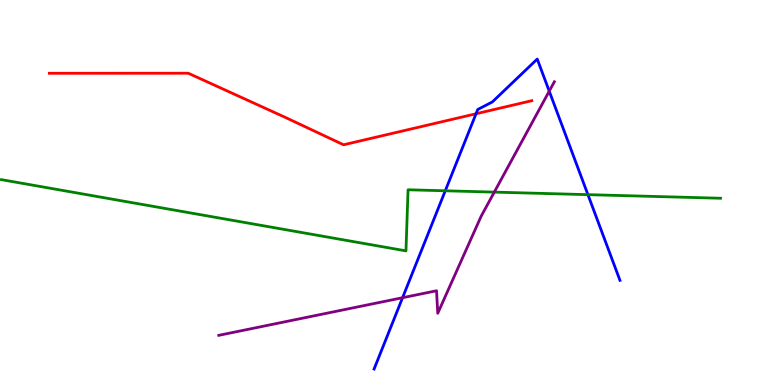[{'lines': ['blue', 'red'], 'intersections': [{'x': 6.14, 'y': 7.05}]}, {'lines': ['green', 'red'], 'intersections': []}, {'lines': ['purple', 'red'], 'intersections': []}, {'lines': ['blue', 'green'], 'intersections': [{'x': 5.75, 'y': 5.04}, {'x': 7.59, 'y': 4.94}]}, {'lines': ['blue', 'purple'], 'intersections': [{'x': 5.19, 'y': 2.27}, {'x': 7.09, 'y': 7.63}]}, {'lines': ['green', 'purple'], 'intersections': [{'x': 6.38, 'y': 5.01}]}]